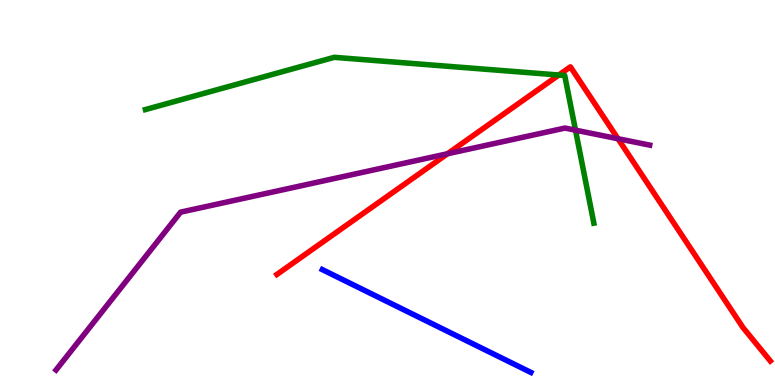[{'lines': ['blue', 'red'], 'intersections': []}, {'lines': ['green', 'red'], 'intersections': [{'x': 7.21, 'y': 8.05}]}, {'lines': ['purple', 'red'], 'intersections': [{'x': 5.77, 'y': 6.01}, {'x': 7.97, 'y': 6.4}]}, {'lines': ['blue', 'green'], 'intersections': []}, {'lines': ['blue', 'purple'], 'intersections': []}, {'lines': ['green', 'purple'], 'intersections': [{'x': 7.43, 'y': 6.62}]}]